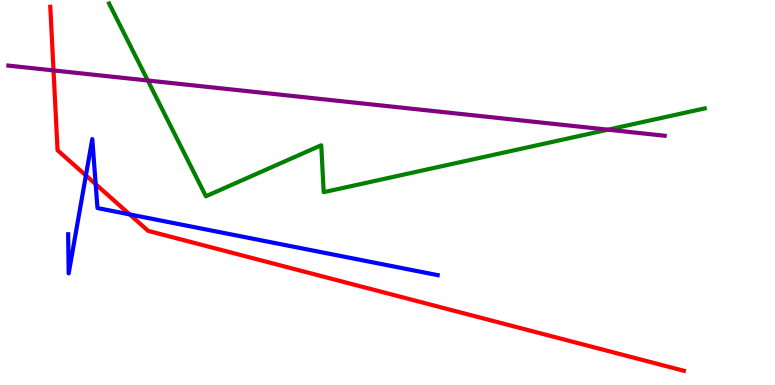[{'lines': ['blue', 'red'], 'intersections': [{'x': 1.11, 'y': 5.44}, {'x': 1.23, 'y': 5.22}, {'x': 1.67, 'y': 4.43}]}, {'lines': ['green', 'red'], 'intersections': []}, {'lines': ['purple', 'red'], 'intersections': [{'x': 0.691, 'y': 8.17}]}, {'lines': ['blue', 'green'], 'intersections': []}, {'lines': ['blue', 'purple'], 'intersections': []}, {'lines': ['green', 'purple'], 'intersections': [{'x': 1.91, 'y': 7.91}, {'x': 7.84, 'y': 6.63}]}]